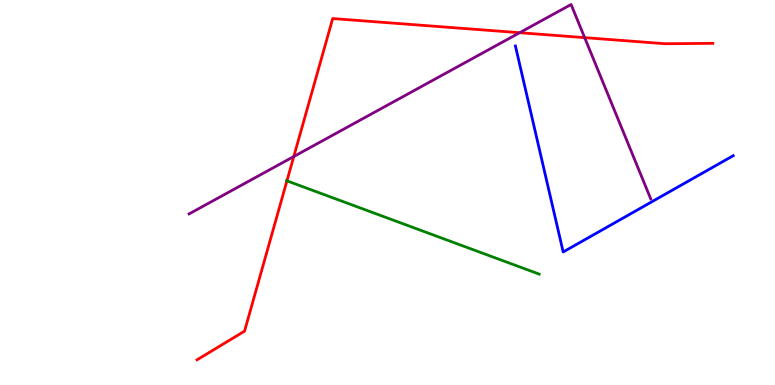[{'lines': ['blue', 'red'], 'intersections': []}, {'lines': ['green', 'red'], 'intersections': [{'x': 3.7, 'y': 5.3}]}, {'lines': ['purple', 'red'], 'intersections': [{'x': 3.79, 'y': 5.93}, {'x': 6.7, 'y': 9.15}, {'x': 7.54, 'y': 9.02}]}, {'lines': ['blue', 'green'], 'intersections': []}, {'lines': ['blue', 'purple'], 'intersections': []}, {'lines': ['green', 'purple'], 'intersections': []}]